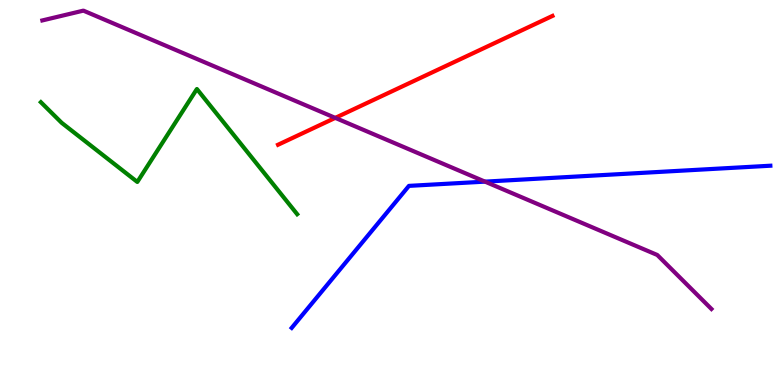[{'lines': ['blue', 'red'], 'intersections': []}, {'lines': ['green', 'red'], 'intersections': []}, {'lines': ['purple', 'red'], 'intersections': [{'x': 4.33, 'y': 6.94}]}, {'lines': ['blue', 'green'], 'intersections': []}, {'lines': ['blue', 'purple'], 'intersections': [{'x': 6.26, 'y': 5.28}]}, {'lines': ['green', 'purple'], 'intersections': []}]